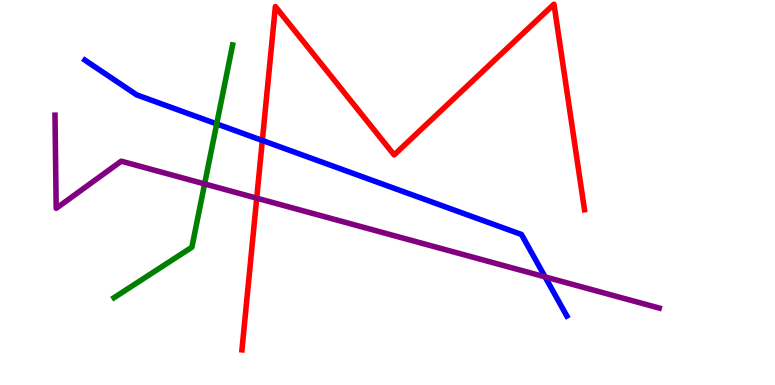[{'lines': ['blue', 'red'], 'intersections': [{'x': 3.38, 'y': 6.35}]}, {'lines': ['green', 'red'], 'intersections': []}, {'lines': ['purple', 'red'], 'intersections': [{'x': 3.31, 'y': 4.85}]}, {'lines': ['blue', 'green'], 'intersections': [{'x': 2.8, 'y': 6.78}]}, {'lines': ['blue', 'purple'], 'intersections': [{'x': 7.03, 'y': 2.81}]}, {'lines': ['green', 'purple'], 'intersections': [{'x': 2.64, 'y': 5.22}]}]